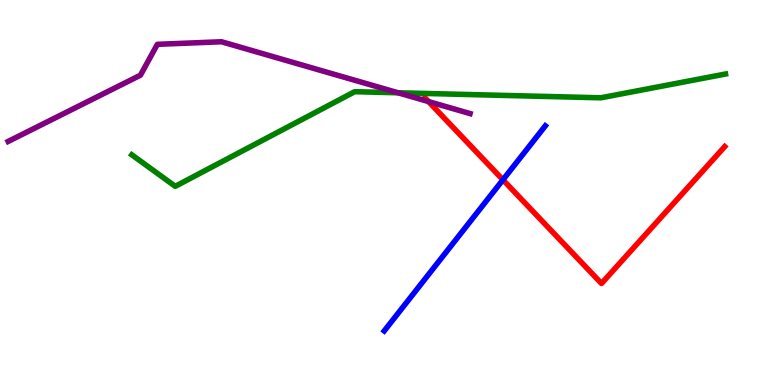[{'lines': ['blue', 'red'], 'intersections': [{'x': 6.49, 'y': 5.33}]}, {'lines': ['green', 'red'], 'intersections': []}, {'lines': ['purple', 'red'], 'intersections': [{'x': 5.53, 'y': 7.36}]}, {'lines': ['blue', 'green'], 'intersections': []}, {'lines': ['blue', 'purple'], 'intersections': []}, {'lines': ['green', 'purple'], 'intersections': [{'x': 5.14, 'y': 7.59}]}]